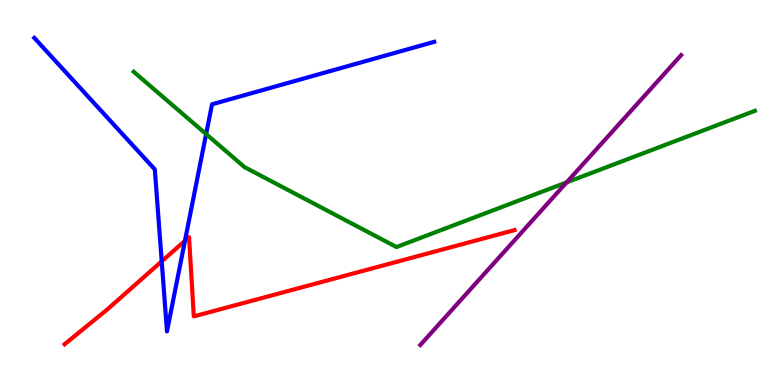[{'lines': ['blue', 'red'], 'intersections': [{'x': 2.09, 'y': 3.21}, {'x': 2.39, 'y': 3.75}]}, {'lines': ['green', 'red'], 'intersections': []}, {'lines': ['purple', 'red'], 'intersections': []}, {'lines': ['blue', 'green'], 'intersections': [{'x': 2.66, 'y': 6.52}]}, {'lines': ['blue', 'purple'], 'intersections': []}, {'lines': ['green', 'purple'], 'intersections': [{'x': 7.31, 'y': 5.26}]}]